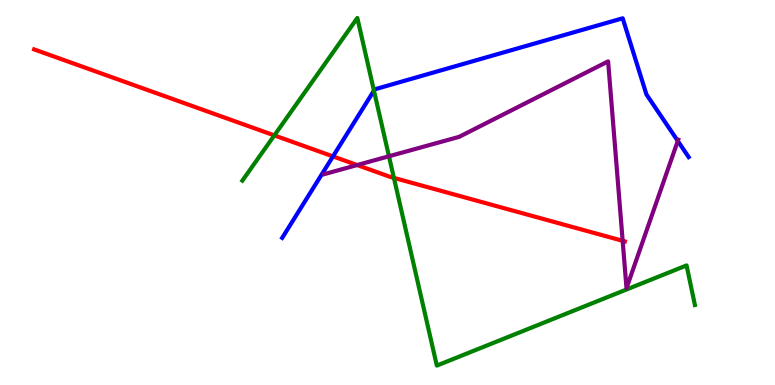[{'lines': ['blue', 'red'], 'intersections': [{'x': 4.3, 'y': 5.94}]}, {'lines': ['green', 'red'], 'intersections': [{'x': 3.54, 'y': 6.48}, {'x': 5.08, 'y': 5.38}]}, {'lines': ['purple', 'red'], 'intersections': [{'x': 4.61, 'y': 5.71}, {'x': 8.03, 'y': 3.75}]}, {'lines': ['blue', 'green'], 'intersections': [{'x': 4.83, 'y': 7.65}]}, {'lines': ['blue', 'purple'], 'intersections': [{'x': 8.75, 'y': 6.34}]}, {'lines': ['green', 'purple'], 'intersections': [{'x': 5.02, 'y': 5.94}]}]